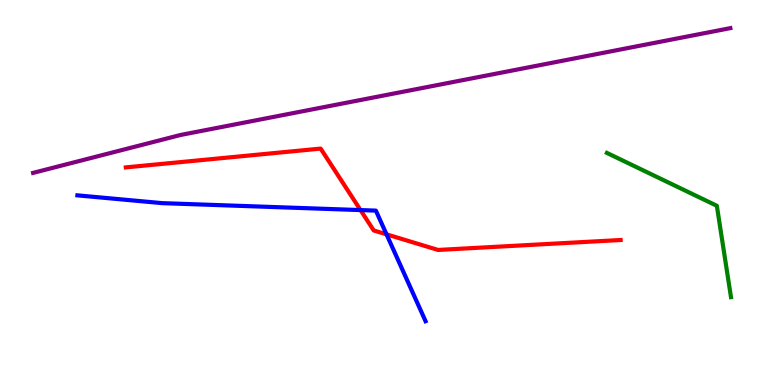[{'lines': ['blue', 'red'], 'intersections': [{'x': 4.65, 'y': 4.54}, {'x': 4.99, 'y': 3.91}]}, {'lines': ['green', 'red'], 'intersections': []}, {'lines': ['purple', 'red'], 'intersections': []}, {'lines': ['blue', 'green'], 'intersections': []}, {'lines': ['blue', 'purple'], 'intersections': []}, {'lines': ['green', 'purple'], 'intersections': []}]